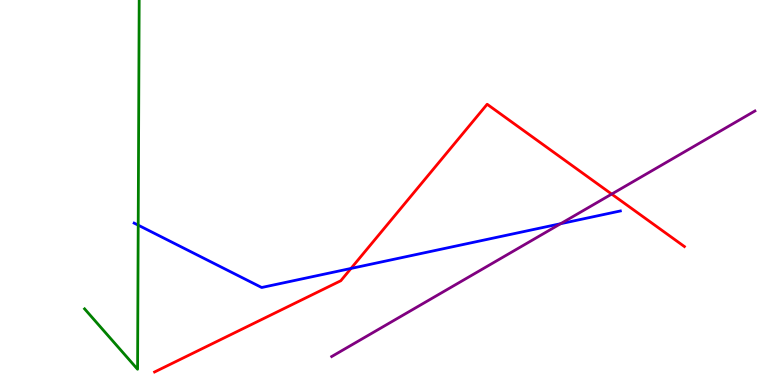[{'lines': ['blue', 'red'], 'intersections': [{'x': 4.53, 'y': 3.03}]}, {'lines': ['green', 'red'], 'intersections': []}, {'lines': ['purple', 'red'], 'intersections': [{'x': 7.89, 'y': 4.96}]}, {'lines': ['blue', 'green'], 'intersections': [{'x': 1.78, 'y': 4.15}]}, {'lines': ['blue', 'purple'], 'intersections': [{'x': 7.23, 'y': 4.19}]}, {'lines': ['green', 'purple'], 'intersections': []}]